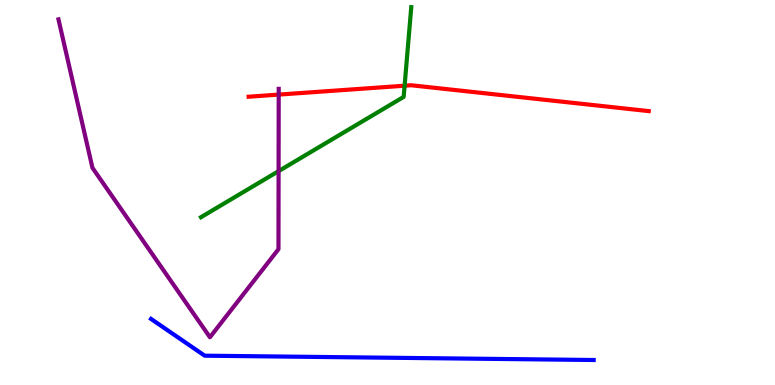[{'lines': ['blue', 'red'], 'intersections': []}, {'lines': ['green', 'red'], 'intersections': [{'x': 5.22, 'y': 7.77}]}, {'lines': ['purple', 'red'], 'intersections': [{'x': 3.6, 'y': 7.54}]}, {'lines': ['blue', 'green'], 'intersections': []}, {'lines': ['blue', 'purple'], 'intersections': []}, {'lines': ['green', 'purple'], 'intersections': [{'x': 3.59, 'y': 5.56}]}]